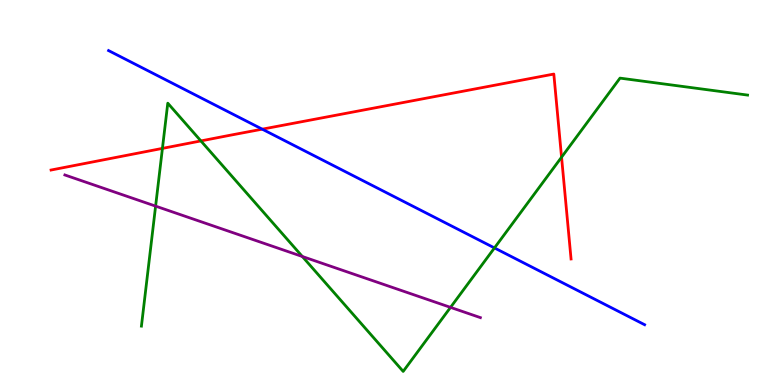[{'lines': ['blue', 'red'], 'intersections': [{'x': 3.38, 'y': 6.64}]}, {'lines': ['green', 'red'], 'intersections': [{'x': 2.1, 'y': 6.15}, {'x': 2.59, 'y': 6.34}, {'x': 7.25, 'y': 5.92}]}, {'lines': ['purple', 'red'], 'intersections': []}, {'lines': ['blue', 'green'], 'intersections': [{'x': 6.38, 'y': 3.56}]}, {'lines': ['blue', 'purple'], 'intersections': []}, {'lines': ['green', 'purple'], 'intersections': [{'x': 2.01, 'y': 4.65}, {'x': 3.9, 'y': 3.34}, {'x': 5.81, 'y': 2.02}]}]